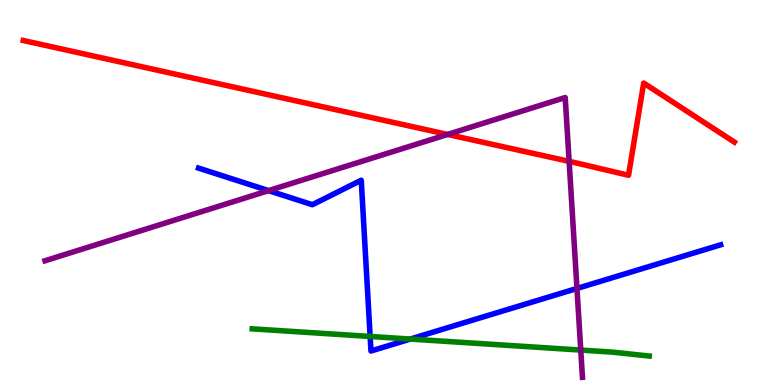[{'lines': ['blue', 'red'], 'intersections': []}, {'lines': ['green', 'red'], 'intersections': []}, {'lines': ['purple', 'red'], 'intersections': [{'x': 5.78, 'y': 6.51}, {'x': 7.34, 'y': 5.81}]}, {'lines': ['blue', 'green'], 'intersections': [{'x': 4.78, 'y': 1.26}, {'x': 5.29, 'y': 1.19}]}, {'lines': ['blue', 'purple'], 'intersections': [{'x': 3.47, 'y': 5.05}, {'x': 7.44, 'y': 2.51}]}, {'lines': ['green', 'purple'], 'intersections': [{'x': 7.49, 'y': 0.907}]}]